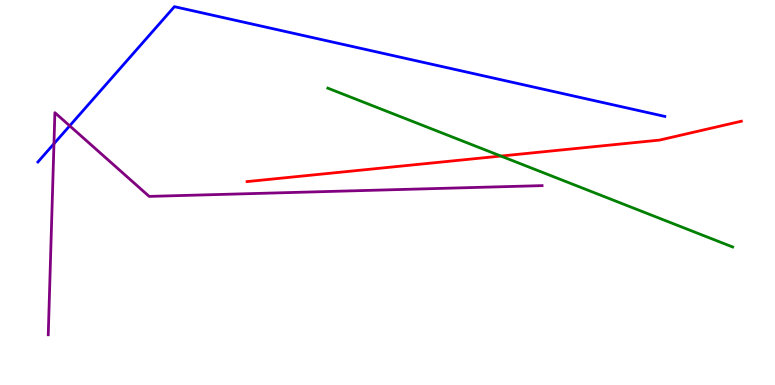[{'lines': ['blue', 'red'], 'intersections': []}, {'lines': ['green', 'red'], 'intersections': [{'x': 6.46, 'y': 5.95}]}, {'lines': ['purple', 'red'], 'intersections': []}, {'lines': ['blue', 'green'], 'intersections': []}, {'lines': ['blue', 'purple'], 'intersections': [{'x': 0.696, 'y': 6.27}, {'x': 0.899, 'y': 6.73}]}, {'lines': ['green', 'purple'], 'intersections': []}]